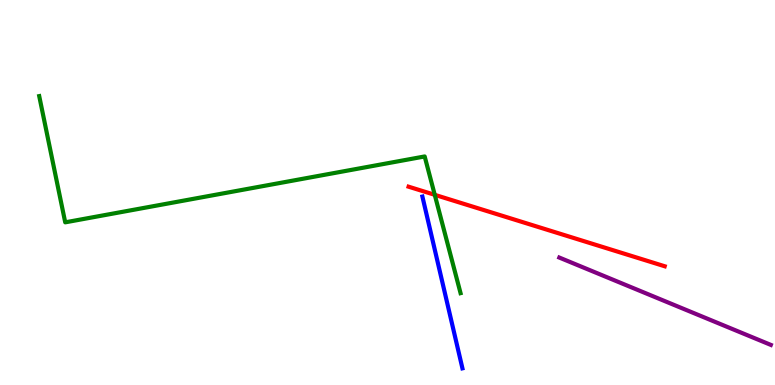[{'lines': ['blue', 'red'], 'intersections': []}, {'lines': ['green', 'red'], 'intersections': [{'x': 5.61, 'y': 4.94}]}, {'lines': ['purple', 'red'], 'intersections': []}, {'lines': ['blue', 'green'], 'intersections': []}, {'lines': ['blue', 'purple'], 'intersections': []}, {'lines': ['green', 'purple'], 'intersections': []}]